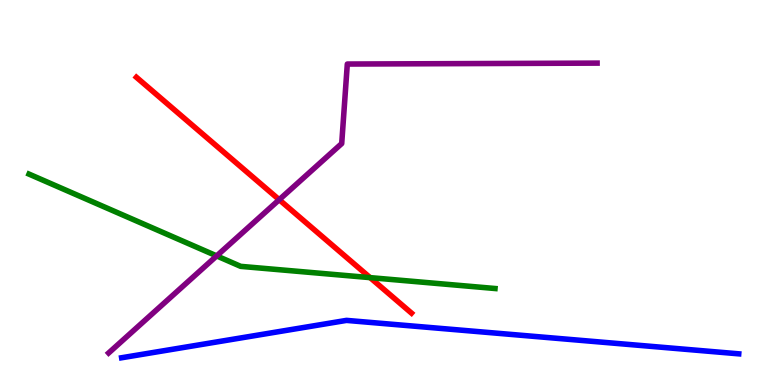[{'lines': ['blue', 'red'], 'intersections': []}, {'lines': ['green', 'red'], 'intersections': [{'x': 4.78, 'y': 2.79}]}, {'lines': ['purple', 'red'], 'intersections': [{'x': 3.6, 'y': 4.81}]}, {'lines': ['blue', 'green'], 'intersections': []}, {'lines': ['blue', 'purple'], 'intersections': []}, {'lines': ['green', 'purple'], 'intersections': [{'x': 2.8, 'y': 3.35}]}]